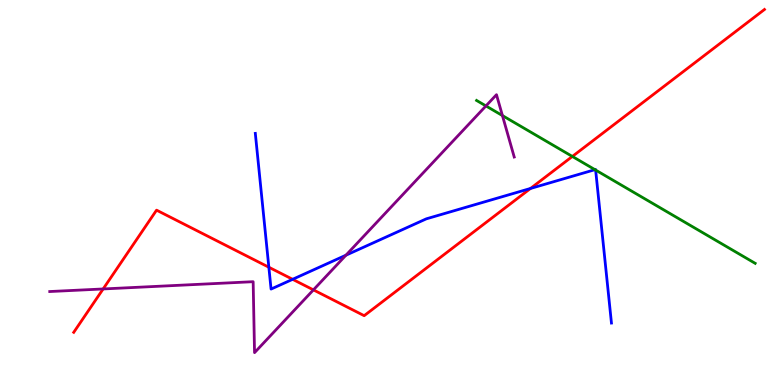[{'lines': ['blue', 'red'], 'intersections': [{'x': 3.47, 'y': 3.06}, {'x': 3.78, 'y': 2.75}, {'x': 6.84, 'y': 5.1}]}, {'lines': ['green', 'red'], 'intersections': [{'x': 7.39, 'y': 5.94}]}, {'lines': ['purple', 'red'], 'intersections': [{'x': 1.33, 'y': 2.49}, {'x': 4.04, 'y': 2.47}]}, {'lines': ['blue', 'green'], 'intersections': [{'x': 7.68, 'y': 5.59}, {'x': 7.69, 'y': 5.58}]}, {'lines': ['blue', 'purple'], 'intersections': [{'x': 4.46, 'y': 3.37}]}, {'lines': ['green', 'purple'], 'intersections': [{'x': 6.27, 'y': 7.25}, {'x': 6.48, 'y': 7.0}]}]